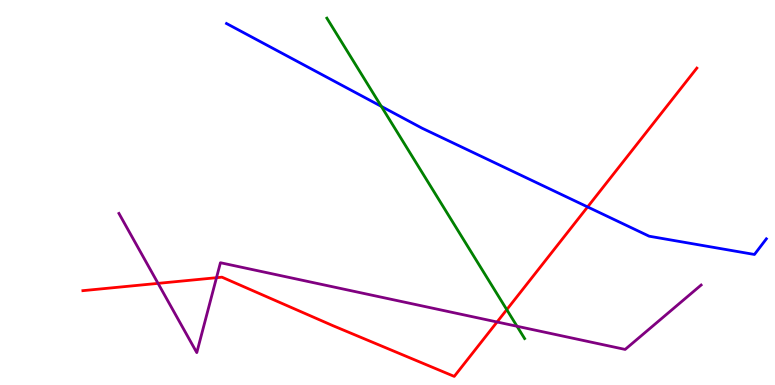[{'lines': ['blue', 'red'], 'intersections': [{'x': 7.58, 'y': 4.63}]}, {'lines': ['green', 'red'], 'intersections': [{'x': 6.54, 'y': 1.96}]}, {'lines': ['purple', 'red'], 'intersections': [{'x': 2.04, 'y': 2.64}, {'x': 2.79, 'y': 2.79}, {'x': 6.41, 'y': 1.64}]}, {'lines': ['blue', 'green'], 'intersections': [{'x': 4.92, 'y': 7.24}]}, {'lines': ['blue', 'purple'], 'intersections': []}, {'lines': ['green', 'purple'], 'intersections': [{'x': 6.67, 'y': 1.53}]}]